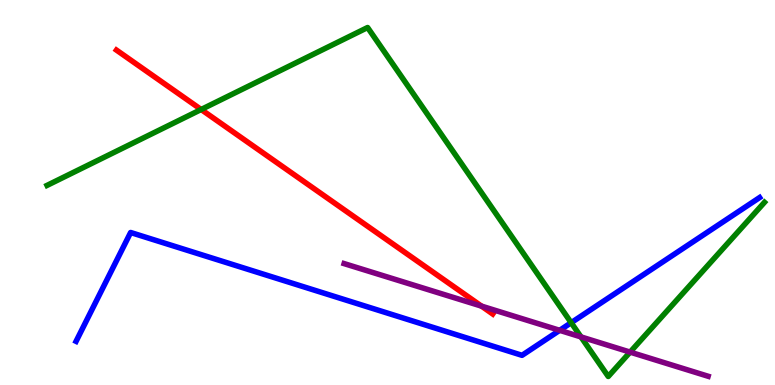[{'lines': ['blue', 'red'], 'intersections': []}, {'lines': ['green', 'red'], 'intersections': [{'x': 2.6, 'y': 7.16}]}, {'lines': ['purple', 'red'], 'intersections': [{'x': 6.21, 'y': 2.05}]}, {'lines': ['blue', 'green'], 'intersections': [{'x': 7.37, 'y': 1.62}]}, {'lines': ['blue', 'purple'], 'intersections': [{'x': 7.22, 'y': 1.42}]}, {'lines': ['green', 'purple'], 'intersections': [{'x': 7.5, 'y': 1.25}, {'x': 8.13, 'y': 0.854}]}]